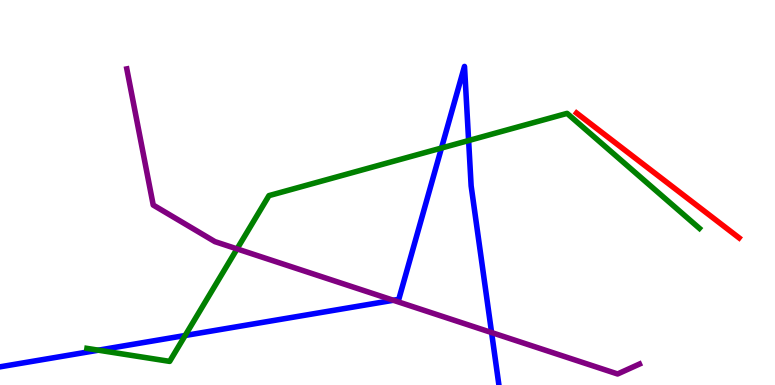[{'lines': ['blue', 'red'], 'intersections': []}, {'lines': ['green', 'red'], 'intersections': []}, {'lines': ['purple', 'red'], 'intersections': []}, {'lines': ['blue', 'green'], 'intersections': [{'x': 1.27, 'y': 0.904}, {'x': 2.39, 'y': 1.29}, {'x': 5.7, 'y': 6.15}, {'x': 6.05, 'y': 6.35}]}, {'lines': ['blue', 'purple'], 'intersections': [{'x': 5.08, 'y': 2.2}, {'x': 6.34, 'y': 1.36}]}, {'lines': ['green', 'purple'], 'intersections': [{'x': 3.06, 'y': 3.54}]}]